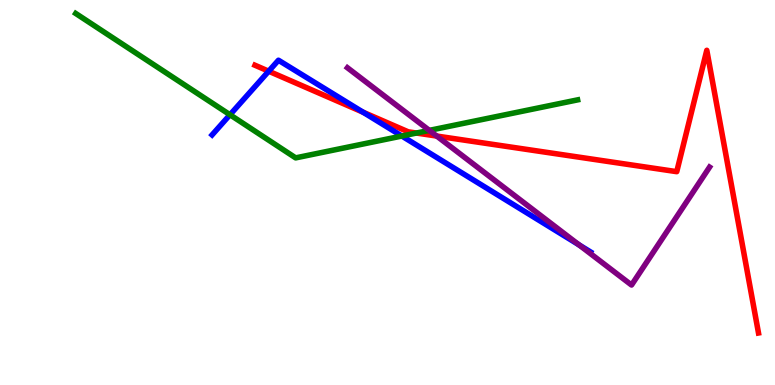[{'lines': ['blue', 'red'], 'intersections': [{'x': 3.47, 'y': 8.15}, {'x': 4.68, 'y': 7.09}]}, {'lines': ['green', 'red'], 'intersections': [{'x': 5.37, 'y': 6.54}]}, {'lines': ['purple', 'red'], 'intersections': [{'x': 5.64, 'y': 6.47}]}, {'lines': ['blue', 'green'], 'intersections': [{'x': 2.97, 'y': 7.02}, {'x': 5.19, 'y': 6.47}]}, {'lines': ['blue', 'purple'], 'intersections': [{'x': 7.47, 'y': 3.64}]}, {'lines': ['green', 'purple'], 'intersections': [{'x': 5.54, 'y': 6.61}]}]